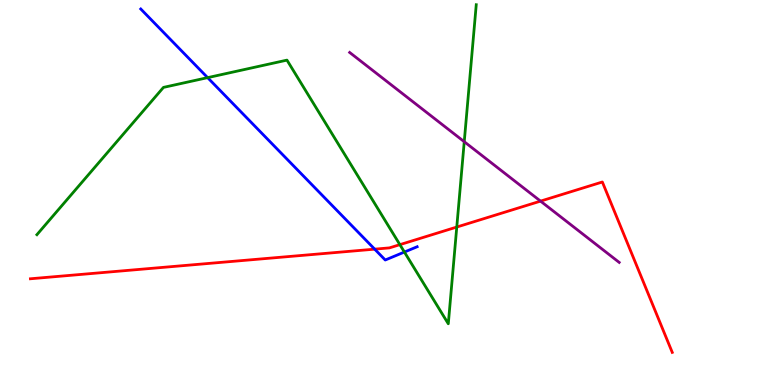[{'lines': ['blue', 'red'], 'intersections': [{'x': 4.83, 'y': 3.53}]}, {'lines': ['green', 'red'], 'intersections': [{'x': 5.16, 'y': 3.65}, {'x': 5.89, 'y': 4.1}]}, {'lines': ['purple', 'red'], 'intersections': [{'x': 6.97, 'y': 4.78}]}, {'lines': ['blue', 'green'], 'intersections': [{'x': 2.68, 'y': 7.98}, {'x': 5.22, 'y': 3.45}]}, {'lines': ['blue', 'purple'], 'intersections': []}, {'lines': ['green', 'purple'], 'intersections': [{'x': 5.99, 'y': 6.32}]}]